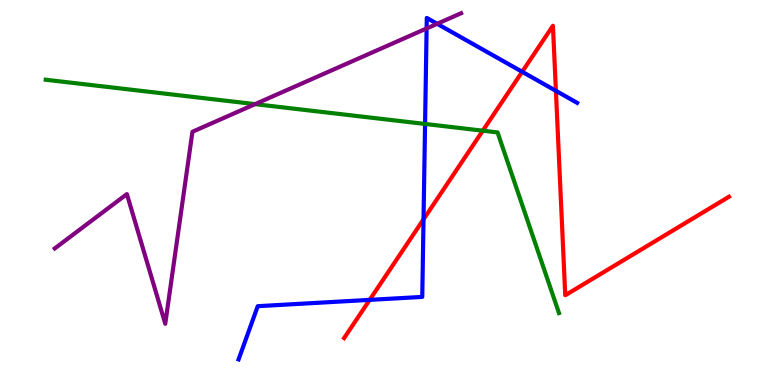[{'lines': ['blue', 'red'], 'intersections': [{'x': 4.77, 'y': 2.21}, {'x': 5.46, 'y': 4.3}, {'x': 6.74, 'y': 8.14}, {'x': 7.17, 'y': 7.64}]}, {'lines': ['green', 'red'], 'intersections': [{'x': 6.23, 'y': 6.61}]}, {'lines': ['purple', 'red'], 'intersections': []}, {'lines': ['blue', 'green'], 'intersections': [{'x': 5.48, 'y': 6.78}]}, {'lines': ['blue', 'purple'], 'intersections': [{'x': 5.5, 'y': 9.26}, {'x': 5.64, 'y': 9.38}]}, {'lines': ['green', 'purple'], 'intersections': [{'x': 3.29, 'y': 7.3}]}]